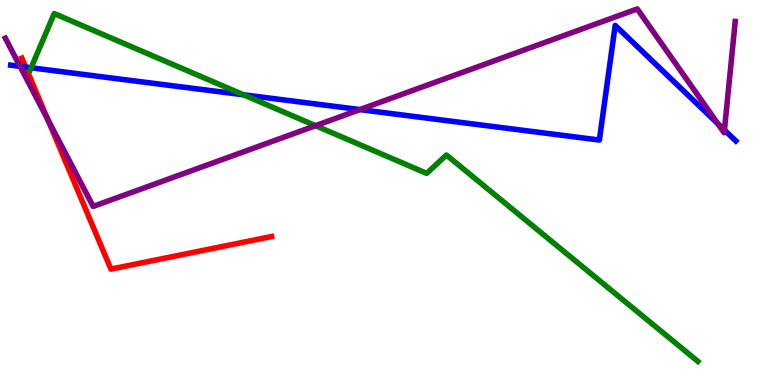[{'lines': ['blue', 'red'], 'intersections': [{'x': 0.331, 'y': 8.26}]}, {'lines': ['green', 'red'], 'intersections': []}, {'lines': ['purple', 'red'], 'intersections': [{'x': 0.615, 'y': 6.9}]}, {'lines': ['blue', 'green'], 'intersections': [{'x': 0.401, 'y': 8.24}, {'x': 3.14, 'y': 7.54}]}, {'lines': ['blue', 'purple'], 'intersections': [{'x': 0.259, 'y': 8.28}, {'x': 4.64, 'y': 7.15}, {'x': 9.26, 'y': 6.79}, {'x': 9.35, 'y': 6.62}]}, {'lines': ['green', 'purple'], 'intersections': [{'x': 4.07, 'y': 6.74}]}]